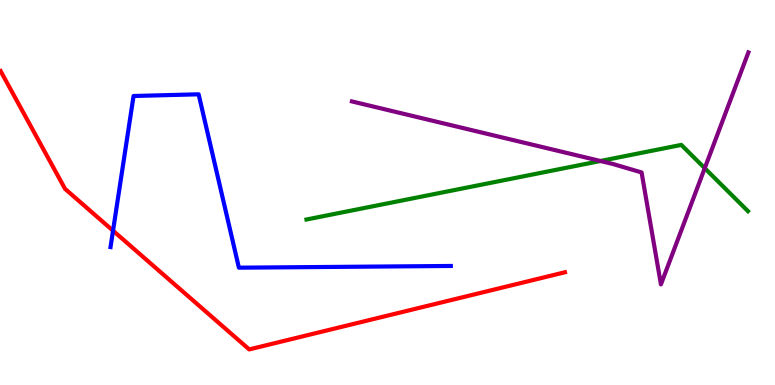[{'lines': ['blue', 'red'], 'intersections': [{'x': 1.46, 'y': 4.01}]}, {'lines': ['green', 'red'], 'intersections': []}, {'lines': ['purple', 'red'], 'intersections': []}, {'lines': ['blue', 'green'], 'intersections': []}, {'lines': ['blue', 'purple'], 'intersections': []}, {'lines': ['green', 'purple'], 'intersections': [{'x': 7.75, 'y': 5.82}, {'x': 9.09, 'y': 5.63}]}]